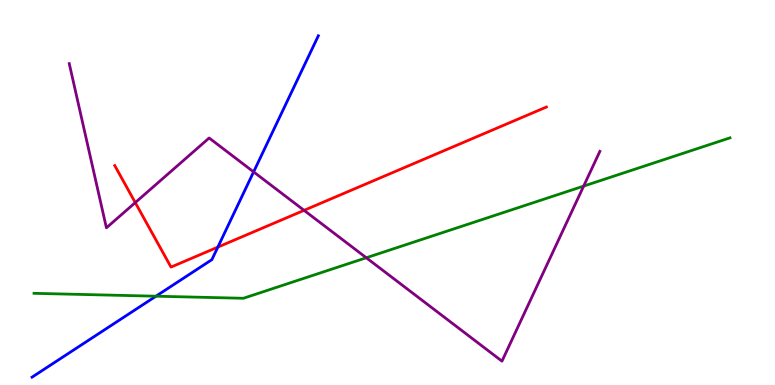[{'lines': ['blue', 'red'], 'intersections': [{'x': 2.81, 'y': 3.58}]}, {'lines': ['green', 'red'], 'intersections': []}, {'lines': ['purple', 'red'], 'intersections': [{'x': 1.75, 'y': 4.74}, {'x': 3.92, 'y': 4.54}]}, {'lines': ['blue', 'green'], 'intersections': [{'x': 2.01, 'y': 2.31}]}, {'lines': ['blue', 'purple'], 'intersections': [{'x': 3.27, 'y': 5.54}]}, {'lines': ['green', 'purple'], 'intersections': [{'x': 4.73, 'y': 3.31}, {'x': 7.53, 'y': 5.17}]}]